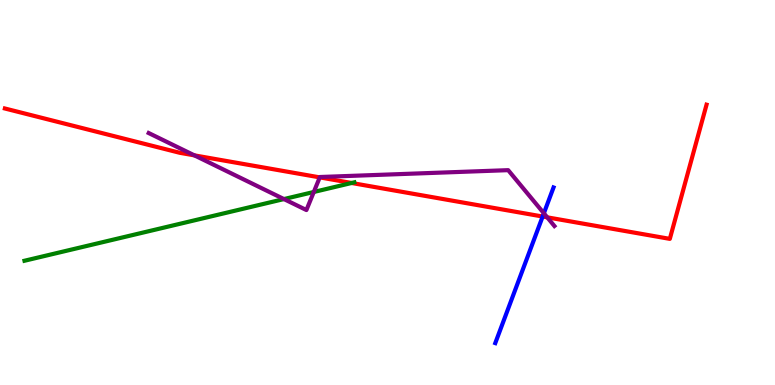[{'lines': ['blue', 'red'], 'intersections': [{'x': 7.0, 'y': 4.38}]}, {'lines': ['green', 'red'], 'intersections': [{'x': 4.54, 'y': 5.25}]}, {'lines': ['purple', 'red'], 'intersections': [{'x': 2.51, 'y': 5.96}, {'x': 4.13, 'y': 5.39}, {'x': 7.06, 'y': 4.35}]}, {'lines': ['blue', 'green'], 'intersections': []}, {'lines': ['blue', 'purple'], 'intersections': [{'x': 7.02, 'y': 4.46}]}, {'lines': ['green', 'purple'], 'intersections': [{'x': 3.66, 'y': 4.83}, {'x': 4.05, 'y': 5.01}]}]